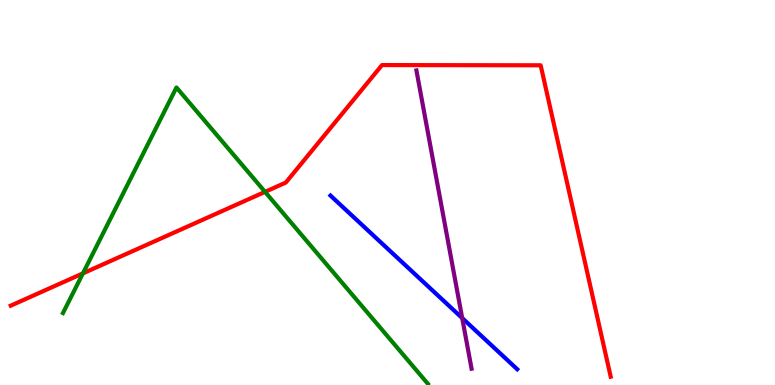[{'lines': ['blue', 'red'], 'intersections': []}, {'lines': ['green', 'red'], 'intersections': [{'x': 1.07, 'y': 2.9}, {'x': 3.42, 'y': 5.02}]}, {'lines': ['purple', 'red'], 'intersections': []}, {'lines': ['blue', 'green'], 'intersections': []}, {'lines': ['blue', 'purple'], 'intersections': [{'x': 5.96, 'y': 1.74}]}, {'lines': ['green', 'purple'], 'intersections': []}]